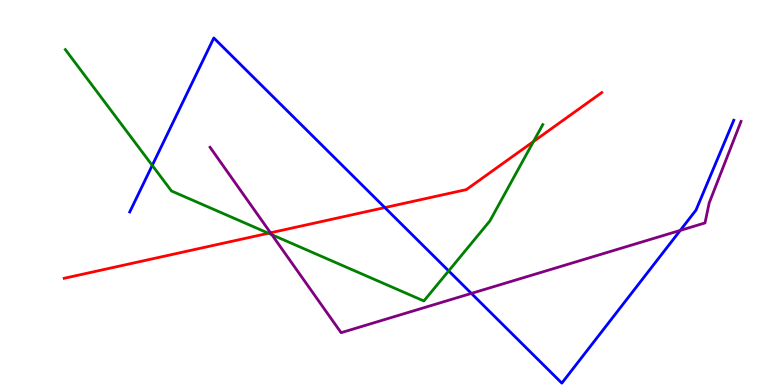[{'lines': ['blue', 'red'], 'intersections': [{'x': 4.97, 'y': 4.61}]}, {'lines': ['green', 'red'], 'intersections': [{'x': 3.46, 'y': 3.94}, {'x': 6.88, 'y': 6.32}]}, {'lines': ['purple', 'red'], 'intersections': [{'x': 3.49, 'y': 3.95}]}, {'lines': ['blue', 'green'], 'intersections': [{'x': 1.96, 'y': 5.7}, {'x': 5.79, 'y': 2.96}]}, {'lines': ['blue', 'purple'], 'intersections': [{'x': 6.08, 'y': 2.38}, {'x': 8.78, 'y': 4.02}]}, {'lines': ['green', 'purple'], 'intersections': [{'x': 3.51, 'y': 3.9}]}]